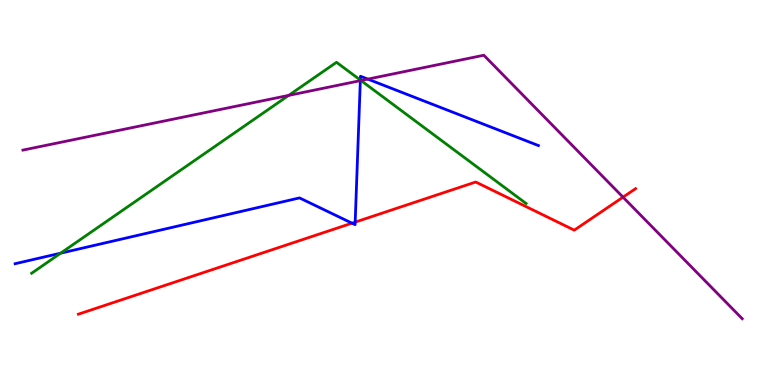[{'lines': ['blue', 'red'], 'intersections': [{'x': 4.54, 'y': 4.2}, {'x': 4.58, 'y': 4.23}]}, {'lines': ['green', 'red'], 'intersections': []}, {'lines': ['purple', 'red'], 'intersections': [{'x': 8.04, 'y': 4.88}]}, {'lines': ['blue', 'green'], 'intersections': [{'x': 0.783, 'y': 3.42}, {'x': 4.65, 'y': 7.92}]}, {'lines': ['blue', 'purple'], 'intersections': [{'x': 4.65, 'y': 7.91}, {'x': 4.75, 'y': 7.95}]}, {'lines': ['green', 'purple'], 'intersections': [{'x': 3.72, 'y': 7.52}, {'x': 4.66, 'y': 7.91}]}]